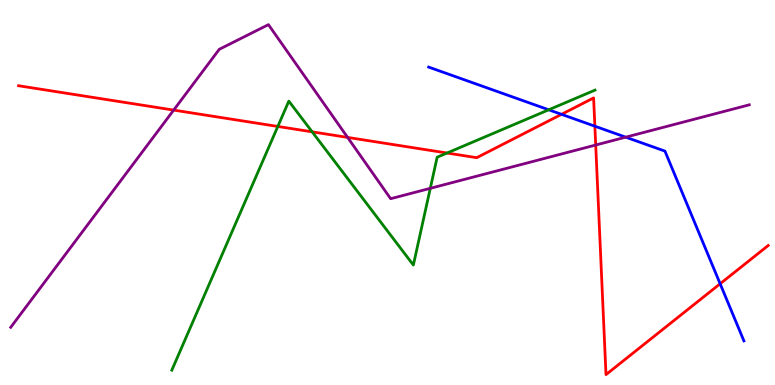[{'lines': ['blue', 'red'], 'intersections': [{'x': 7.25, 'y': 7.03}, {'x': 7.68, 'y': 6.72}, {'x': 9.29, 'y': 2.63}]}, {'lines': ['green', 'red'], 'intersections': [{'x': 3.58, 'y': 6.72}, {'x': 4.03, 'y': 6.58}, {'x': 5.77, 'y': 6.03}]}, {'lines': ['purple', 'red'], 'intersections': [{'x': 2.24, 'y': 7.14}, {'x': 4.49, 'y': 6.43}, {'x': 7.69, 'y': 6.23}]}, {'lines': ['blue', 'green'], 'intersections': [{'x': 7.08, 'y': 7.15}]}, {'lines': ['blue', 'purple'], 'intersections': [{'x': 8.07, 'y': 6.44}]}, {'lines': ['green', 'purple'], 'intersections': [{'x': 5.55, 'y': 5.11}]}]